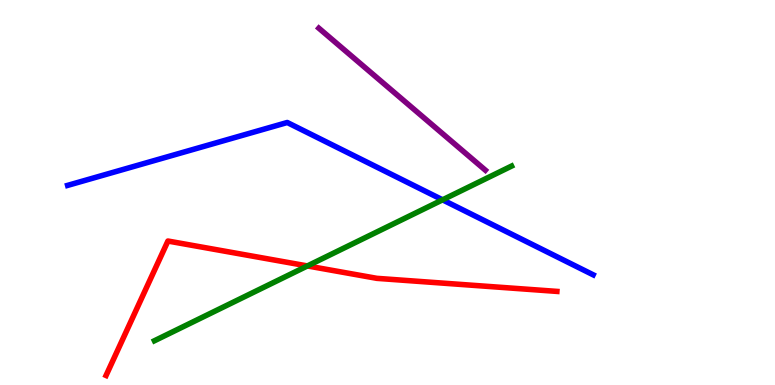[{'lines': ['blue', 'red'], 'intersections': []}, {'lines': ['green', 'red'], 'intersections': [{'x': 3.97, 'y': 3.09}]}, {'lines': ['purple', 'red'], 'intersections': []}, {'lines': ['blue', 'green'], 'intersections': [{'x': 5.71, 'y': 4.81}]}, {'lines': ['blue', 'purple'], 'intersections': []}, {'lines': ['green', 'purple'], 'intersections': []}]